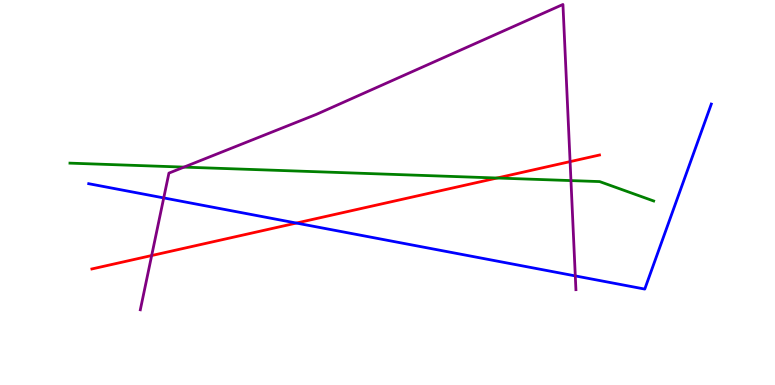[{'lines': ['blue', 'red'], 'intersections': [{'x': 3.82, 'y': 4.21}]}, {'lines': ['green', 'red'], 'intersections': [{'x': 6.41, 'y': 5.38}]}, {'lines': ['purple', 'red'], 'intersections': [{'x': 1.96, 'y': 3.36}, {'x': 7.36, 'y': 5.8}]}, {'lines': ['blue', 'green'], 'intersections': []}, {'lines': ['blue', 'purple'], 'intersections': [{'x': 2.11, 'y': 4.86}, {'x': 7.42, 'y': 2.83}]}, {'lines': ['green', 'purple'], 'intersections': [{'x': 2.37, 'y': 5.66}, {'x': 7.37, 'y': 5.31}]}]